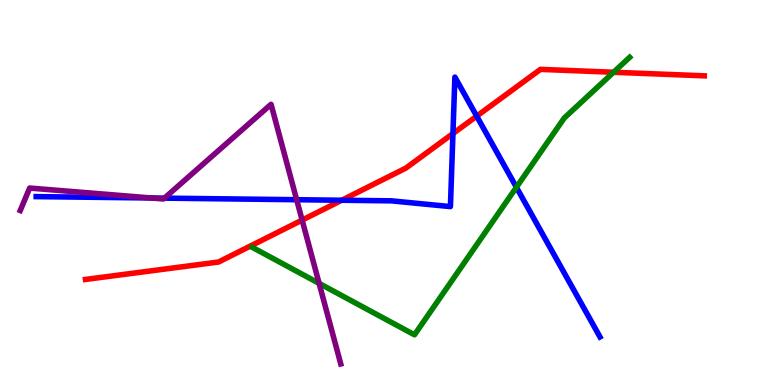[{'lines': ['blue', 'red'], 'intersections': [{'x': 4.41, 'y': 4.8}, {'x': 5.84, 'y': 6.53}, {'x': 6.15, 'y': 6.98}]}, {'lines': ['green', 'red'], 'intersections': [{'x': 7.92, 'y': 8.12}]}, {'lines': ['purple', 'red'], 'intersections': [{'x': 3.9, 'y': 4.28}]}, {'lines': ['blue', 'green'], 'intersections': [{'x': 6.66, 'y': 5.14}]}, {'lines': ['blue', 'purple'], 'intersections': [{'x': 1.95, 'y': 4.86}, {'x': 2.12, 'y': 4.85}, {'x': 3.83, 'y': 4.81}]}, {'lines': ['green', 'purple'], 'intersections': [{'x': 4.12, 'y': 2.64}]}]